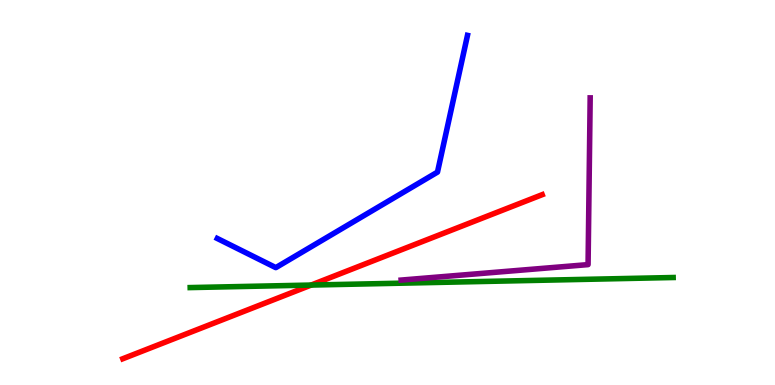[{'lines': ['blue', 'red'], 'intersections': []}, {'lines': ['green', 'red'], 'intersections': [{'x': 4.01, 'y': 2.6}]}, {'lines': ['purple', 'red'], 'intersections': []}, {'lines': ['blue', 'green'], 'intersections': []}, {'lines': ['blue', 'purple'], 'intersections': []}, {'lines': ['green', 'purple'], 'intersections': []}]